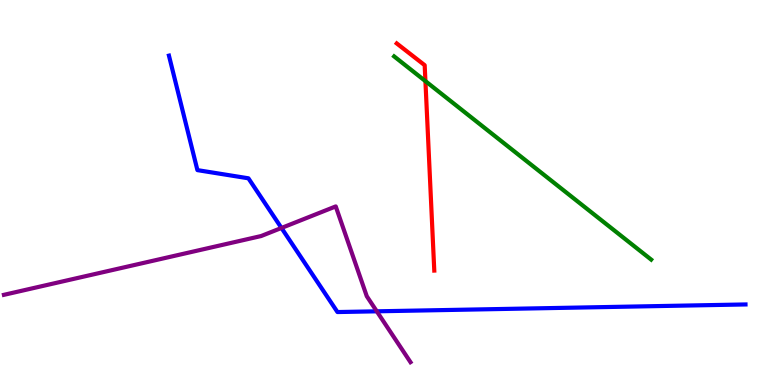[{'lines': ['blue', 'red'], 'intersections': []}, {'lines': ['green', 'red'], 'intersections': [{'x': 5.49, 'y': 7.89}]}, {'lines': ['purple', 'red'], 'intersections': []}, {'lines': ['blue', 'green'], 'intersections': []}, {'lines': ['blue', 'purple'], 'intersections': [{'x': 3.63, 'y': 4.08}, {'x': 4.86, 'y': 1.91}]}, {'lines': ['green', 'purple'], 'intersections': []}]